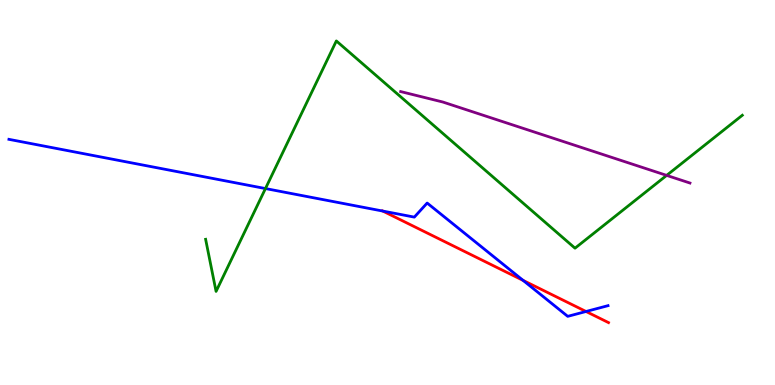[{'lines': ['blue', 'red'], 'intersections': [{'x': 4.94, 'y': 4.52}, {'x': 6.75, 'y': 2.72}, {'x': 7.56, 'y': 1.91}]}, {'lines': ['green', 'red'], 'intersections': []}, {'lines': ['purple', 'red'], 'intersections': []}, {'lines': ['blue', 'green'], 'intersections': [{'x': 3.43, 'y': 5.1}]}, {'lines': ['blue', 'purple'], 'intersections': []}, {'lines': ['green', 'purple'], 'intersections': [{'x': 8.6, 'y': 5.44}]}]